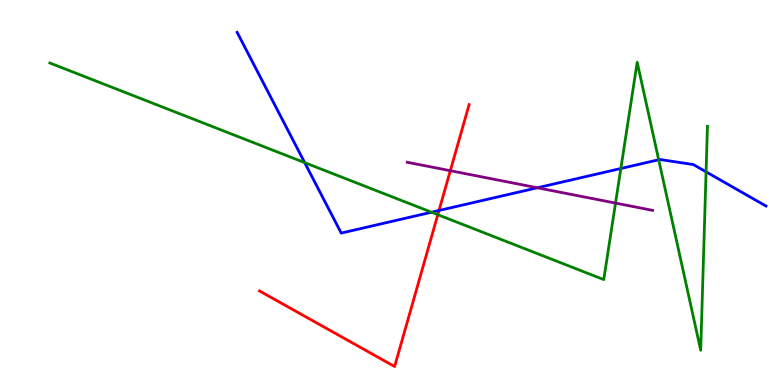[{'lines': ['blue', 'red'], 'intersections': [{'x': 5.66, 'y': 4.53}]}, {'lines': ['green', 'red'], 'intersections': [{'x': 5.65, 'y': 4.42}]}, {'lines': ['purple', 'red'], 'intersections': [{'x': 5.81, 'y': 5.57}]}, {'lines': ['blue', 'green'], 'intersections': [{'x': 3.93, 'y': 5.78}, {'x': 5.57, 'y': 4.49}, {'x': 8.01, 'y': 5.62}, {'x': 8.5, 'y': 5.85}, {'x': 9.11, 'y': 5.54}]}, {'lines': ['blue', 'purple'], 'intersections': [{'x': 6.93, 'y': 5.12}]}, {'lines': ['green', 'purple'], 'intersections': [{'x': 7.94, 'y': 4.72}]}]